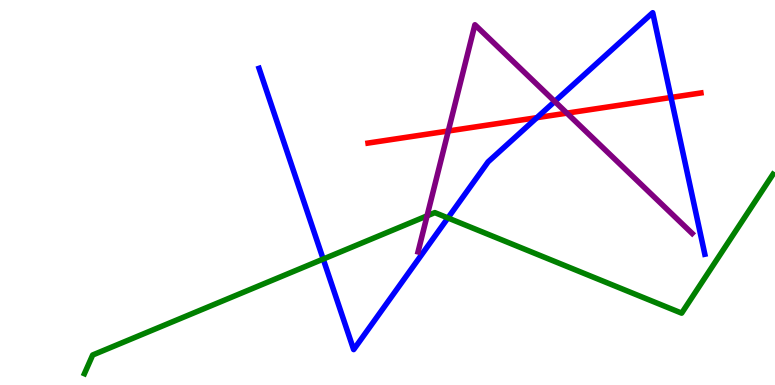[{'lines': ['blue', 'red'], 'intersections': [{'x': 6.93, 'y': 6.94}, {'x': 8.66, 'y': 7.47}]}, {'lines': ['green', 'red'], 'intersections': []}, {'lines': ['purple', 'red'], 'intersections': [{'x': 5.78, 'y': 6.6}, {'x': 7.32, 'y': 7.06}]}, {'lines': ['blue', 'green'], 'intersections': [{'x': 4.17, 'y': 3.27}, {'x': 5.78, 'y': 4.34}]}, {'lines': ['blue', 'purple'], 'intersections': [{'x': 7.16, 'y': 7.36}]}, {'lines': ['green', 'purple'], 'intersections': [{'x': 5.51, 'y': 4.39}]}]